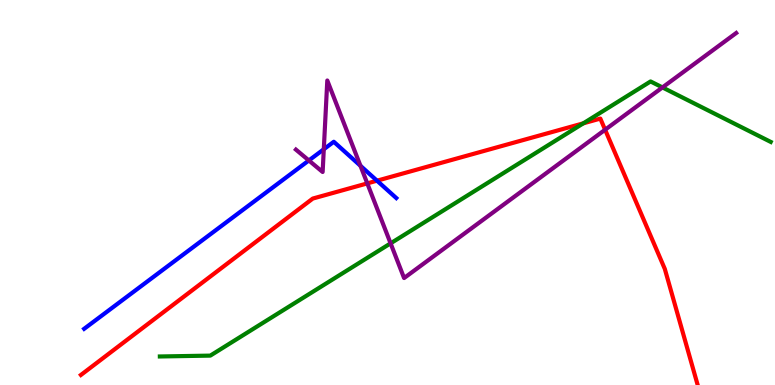[{'lines': ['blue', 'red'], 'intersections': [{'x': 4.86, 'y': 5.31}]}, {'lines': ['green', 'red'], 'intersections': [{'x': 7.53, 'y': 6.8}]}, {'lines': ['purple', 'red'], 'intersections': [{'x': 4.74, 'y': 5.24}, {'x': 7.81, 'y': 6.63}]}, {'lines': ['blue', 'green'], 'intersections': []}, {'lines': ['blue', 'purple'], 'intersections': [{'x': 3.99, 'y': 5.83}, {'x': 4.18, 'y': 6.12}, {'x': 4.65, 'y': 5.69}]}, {'lines': ['green', 'purple'], 'intersections': [{'x': 5.04, 'y': 3.68}, {'x': 8.55, 'y': 7.73}]}]